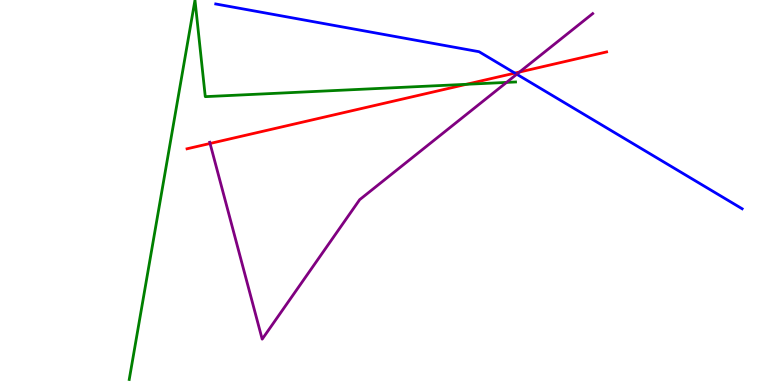[{'lines': ['blue', 'red'], 'intersections': [{'x': 6.64, 'y': 8.1}]}, {'lines': ['green', 'red'], 'intersections': [{'x': 6.02, 'y': 7.81}]}, {'lines': ['purple', 'red'], 'intersections': [{'x': 2.71, 'y': 6.27}, {'x': 6.7, 'y': 8.13}]}, {'lines': ['blue', 'green'], 'intersections': []}, {'lines': ['blue', 'purple'], 'intersections': [{'x': 6.67, 'y': 8.07}]}, {'lines': ['green', 'purple'], 'intersections': [{'x': 6.54, 'y': 7.86}]}]